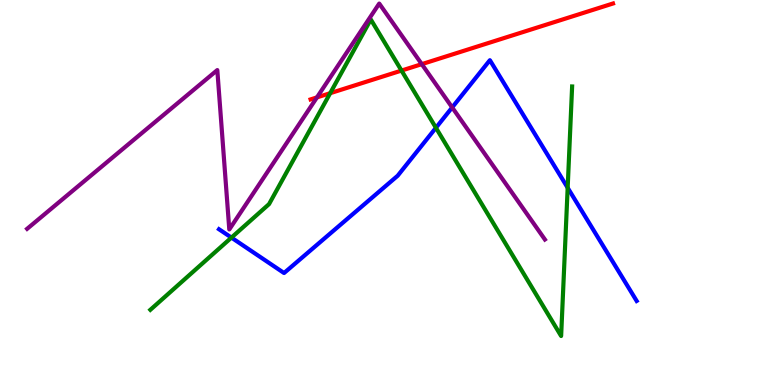[{'lines': ['blue', 'red'], 'intersections': []}, {'lines': ['green', 'red'], 'intersections': [{'x': 4.26, 'y': 7.58}, {'x': 5.18, 'y': 8.17}]}, {'lines': ['purple', 'red'], 'intersections': [{'x': 4.09, 'y': 7.47}, {'x': 5.44, 'y': 8.33}]}, {'lines': ['blue', 'green'], 'intersections': [{'x': 2.99, 'y': 3.83}, {'x': 5.62, 'y': 6.68}, {'x': 7.32, 'y': 5.12}]}, {'lines': ['blue', 'purple'], 'intersections': [{'x': 5.83, 'y': 7.21}]}, {'lines': ['green', 'purple'], 'intersections': []}]